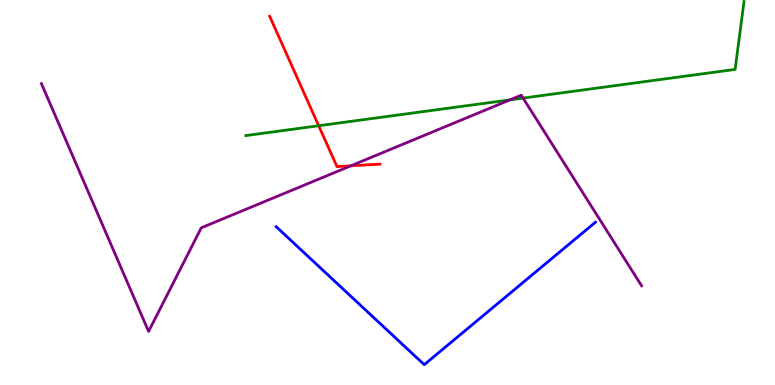[{'lines': ['blue', 'red'], 'intersections': []}, {'lines': ['green', 'red'], 'intersections': [{'x': 4.11, 'y': 6.73}]}, {'lines': ['purple', 'red'], 'intersections': [{'x': 4.53, 'y': 5.69}]}, {'lines': ['blue', 'green'], 'intersections': []}, {'lines': ['blue', 'purple'], 'intersections': []}, {'lines': ['green', 'purple'], 'intersections': [{'x': 6.58, 'y': 7.41}, {'x': 6.75, 'y': 7.45}]}]